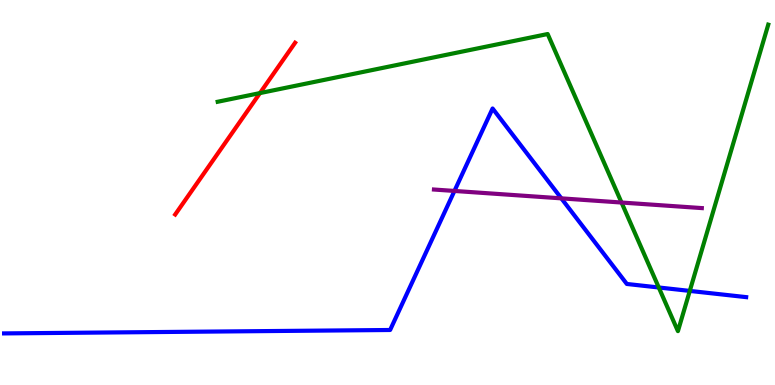[{'lines': ['blue', 'red'], 'intersections': []}, {'lines': ['green', 'red'], 'intersections': [{'x': 3.35, 'y': 7.58}]}, {'lines': ['purple', 'red'], 'intersections': []}, {'lines': ['blue', 'green'], 'intersections': [{'x': 8.5, 'y': 2.53}, {'x': 8.9, 'y': 2.44}]}, {'lines': ['blue', 'purple'], 'intersections': [{'x': 5.86, 'y': 5.04}, {'x': 7.24, 'y': 4.85}]}, {'lines': ['green', 'purple'], 'intersections': [{'x': 8.02, 'y': 4.74}]}]